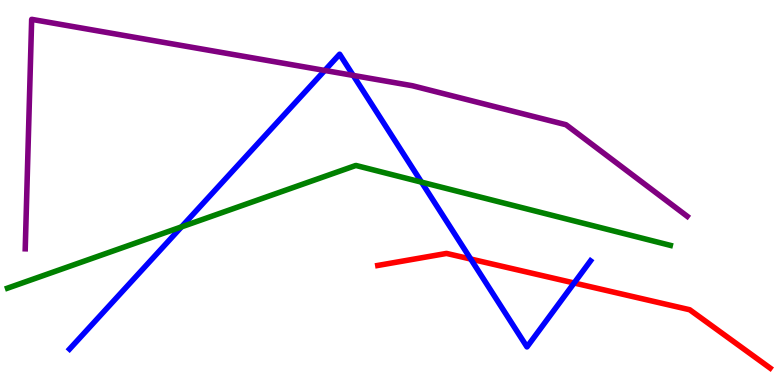[{'lines': ['blue', 'red'], 'intersections': [{'x': 6.07, 'y': 3.27}, {'x': 7.41, 'y': 2.65}]}, {'lines': ['green', 'red'], 'intersections': []}, {'lines': ['purple', 'red'], 'intersections': []}, {'lines': ['blue', 'green'], 'intersections': [{'x': 2.34, 'y': 4.11}, {'x': 5.44, 'y': 5.27}]}, {'lines': ['blue', 'purple'], 'intersections': [{'x': 4.19, 'y': 8.17}, {'x': 4.56, 'y': 8.04}]}, {'lines': ['green', 'purple'], 'intersections': []}]